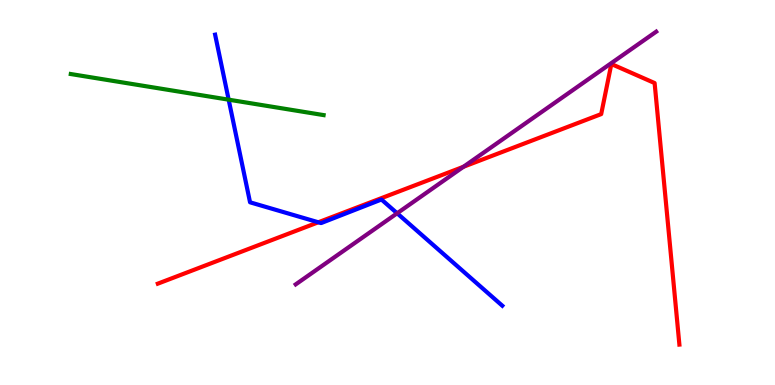[{'lines': ['blue', 'red'], 'intersections': [{'x': 4.11, 'y': 4.23}]}, {'lines': ['green', 'red'], 'intersections': []}, {'lines': ['purple', 'red'], 'intersections': [{'x': 5.98, 'y': 5.67}]}, {'lines': ['blue', 'green'], 'intersections': [{'x': 2.95, 'y': 7.41}]}, {'lines': ['blue', 'purple'], 'intersections': [{'x': 5.12, 'y': 4.46}]}, {'lines': ['green', 'purple'], 'intersections': []}]